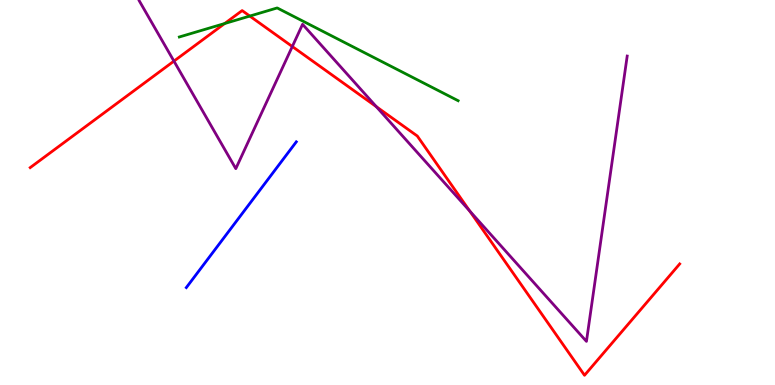[{'lines': ['blue', 'red'], 'intersections': []}, {'lines': ['green', 'red'], 'intersections': [{'x': 2.9, 'y': 9.39}, {'x': 3.22, 'y': 9.58}]}, {'lines': ['purple', 'red'], 'intersections': [{'x': 2.24, 'y': 8.41}, {'x': 3.77, 'y': 8.79}, {'x': 4.86, 'y': 7.23}, {'x': 6.06, 'y': 4.52}]}, {'lines': ['blue', 'green'], 'intersections': []}, {'lines': ['blue', 'purple'], 'intersections': []}, {'lines': ['green', 'purple'], 'intersections': []}]